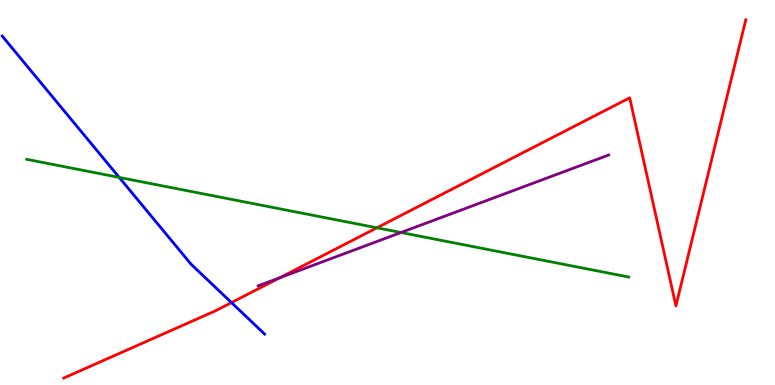[{'lines': ['blue', 'red'], 'intersections': [{'x': 2.99, 'y': 2.14}]}, {'lines': ['green', 'red'], 'intersections': [{'x': 4.86, 'y': 4.08}]}, {'lines': ['purple', 'red'], 'intersections': [{'x': 3.61, 'y': 2.78}]}, {'lines': ['blue', 'green'], 'intersections': [{'x': 1.54, 'y': 5.39}]}, {'lines': ['blue', 'purple'], 'intersections': []}, {'lines': ['green', 'purple'], 'intersections': [{'x': 5.17, 'y': 3.96}]}]